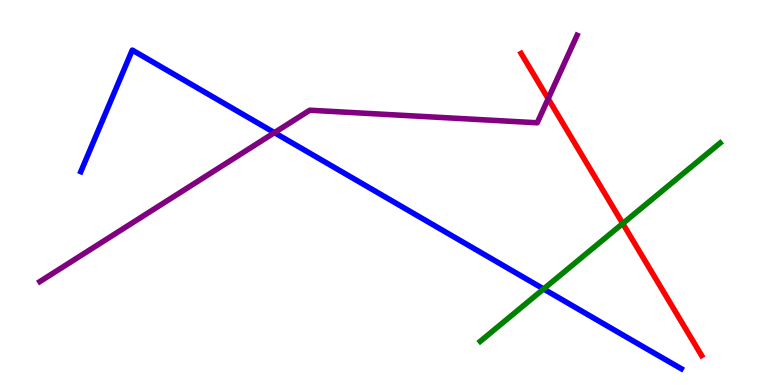[{'lines': ['blue', 'red'], 'intersections': []}, {'lines': ['green', 'red'], 'intersections': [{'x': 8.04, 'y': 4.19}]}, {'lines': ['purple', 'red'], 'intersections': [{'x': 7.07, 'y': 7.44}]}, {'lines': ['blue', 'green'], 'intersections': [{'x': 7.01, 'y': 2.49}]}, {'lines': ['blue', 'purple'], 'intersections': [{'x': 3.54, 'y': 6.55}]}, {'lines': ['green', 'purple'], 'intersections': []}]